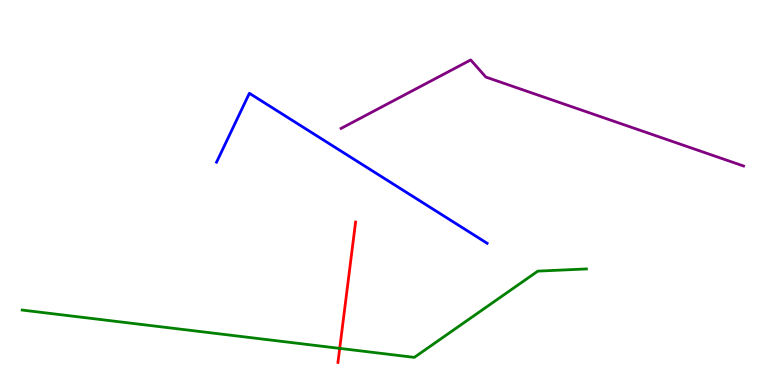[{'lines': ['blue', 'red'], 'intersections': []}, {'lines': ['green', 'red'], 'intersections': [{'x': 4.38, 'y': 0.951}]}, {'lines': ['purple', 'red'], 'intersections': []}, {'lines': ['blue', 'green'], 'intersections': []}, {'lines': ['blue', 'purple'], 'intersections': []}, {'lines': ['green', 'purple'], 'intersections': []}]